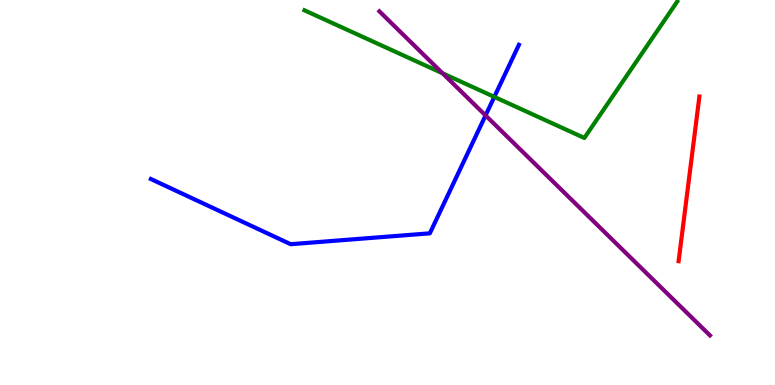[{'lines': ['blue', 'red'], 'intersections': []}, {'lines': ['green', 'red'], 'intersections': []}, {'lines': ['purple', 'red'], 'intersections': []}, {'lines': ['blue', 'green'], 'intersections': [{'x': 6.38, 'y': 7.48}]}, {'lines': ['blue', 'purple'], 'intersections': [{'x': 6.27, 'y': 7.0}]}, {'lines': ['green', 'purple'], 'intersections': [{'x': 5.71, 'y': 8.1}]}]